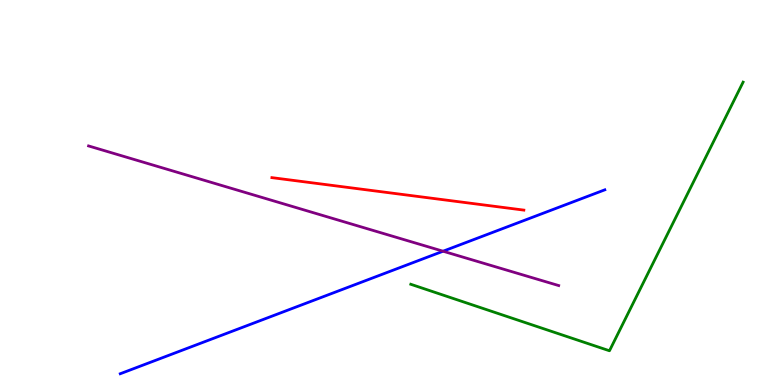[{'lines': ['blue', 'red'], 'intersections': []}, {'lines': ['green', 'red'], 'intersections': []}, {'lines': ['purple', 'red'], 'intersections': []}, {'lines': ['blue', 'green'], 'intersections': []}, {'lines': ['blue', 'purple'], 'intersections': [{'x': 5.72, 'y': 3.47}]}, {'lines': ['green', 'purple'], 'intersections': []}]